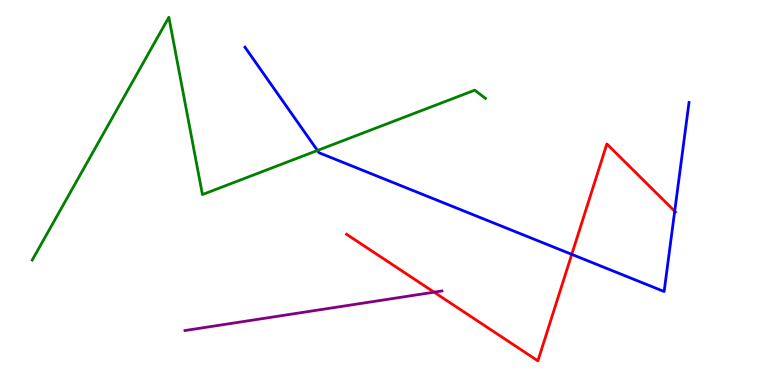[{'lines': ['blue', 'red'], 'intersections': [{'x': 7.38, 'y': 3.39}, {'x': 8.71, 'y': 4.51}]}, {'lines': ['green', 'red'], 'intersections': []}, {'lines': ['purple', 'red'], 'intersections': [{'x': 5.6, 'y': 2.41}]}, {'lines': ['blue', 'green'], 'intersections': [{'x': 4.1, 'y': 6.09}]}, {'lines': ['blue', 'purple'], 'intersections': []}, {'lines': ['green', 'purple'], 'intersections': []}]